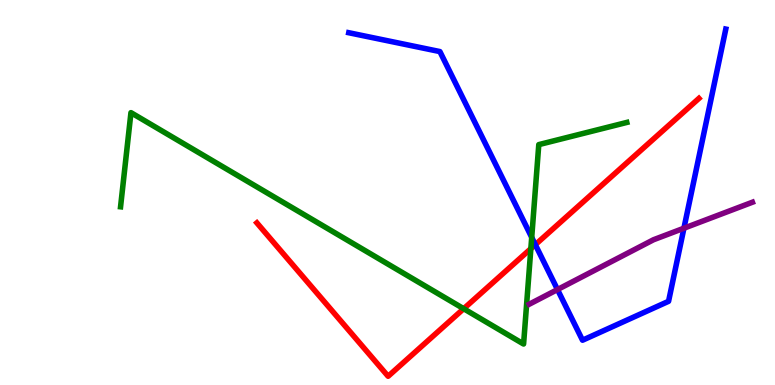[{'lines': ['blue', 'red'], 'intersections': [{'x': 6.91, 'y': 3.64}]}, {'lines': ['green', 'red'], 'intersections': [{'x': 5.98, 'y': 1.98}, {'x': 6.85, 'y': 3.54}]}, {'lines': ['purple', 'red'], 'intersections': []}, {'lines': ['blue', 'green'], 'intersections': [{'x': 6.86, 'y': 3.83}]}, {'lines': ['blue', 'purple'], 'intersections': [{'x': 7.19, 'y': 2.48}, {'x': 8.82, 'y': 4.07}]}, {'lines': ['green', 'purple'], 'intersections': []}]